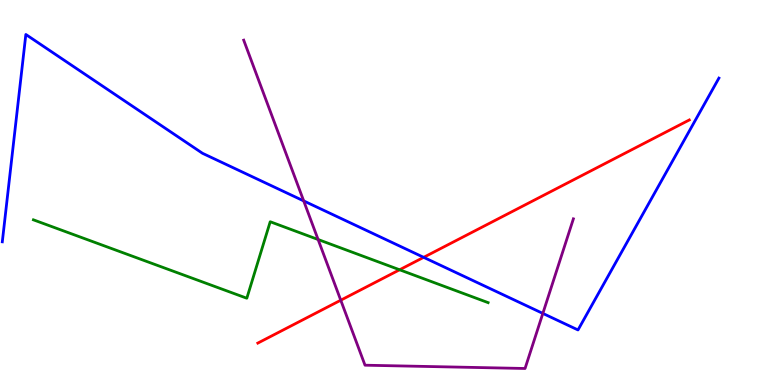[{'lines': ['blue', 'red'], 'intersections': [{'x': 5.47, 'y': 3.32}]}, {'lines': ['green', 'red'], 'intersections': [{'x': 5.16, 'y': 2.99}]}, {'lines': ['purple', 'red'], 'intersections': [{'x': 4.4, 'y': 2.2}]}, {'lines': ['blue', 'green'], 'intersections': []}, {'lines': ['blue', 'purple'], 'intersections': [{'x': 3.92, 'y': 4.78}, {'x': 7.0, 'y': 1.86}]}, {'lines': ['green', 'purple'], 'intersections': [{'x': 4.1, 'y': 3.78}]}]